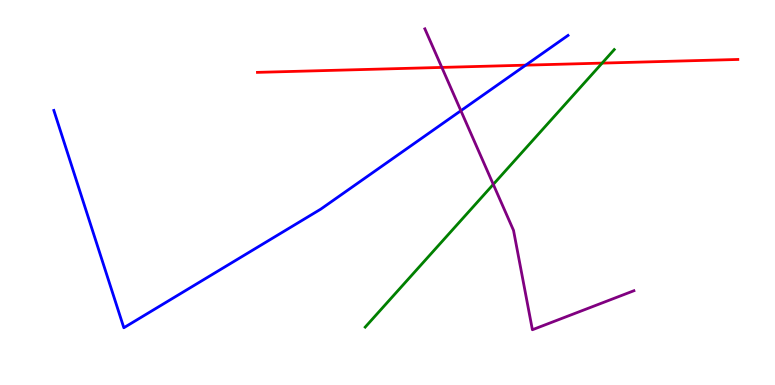[{'lines': ['blue', 'red'], 'intersections': [{'x': 6.78, 'y': 8.31}]}, {'lines': ['green', 'red'], 'intersections': [{'x': 7.77, 'y': 8.36}]}, {'lines': ['purple', 'red'], 'intersections': [{'x': 5.7, 'y': 8.25}]}, {'lines': ['blue', 'green'], 'intersections': []}, {'lines': ['blue', 'purple'], 'intersections': [{'x': 5.95, 'y': 7.12}]}, {'lines': ['green', 'purple'], 'intersections': [{'x': 6.37, 'y': 5.21}]}]